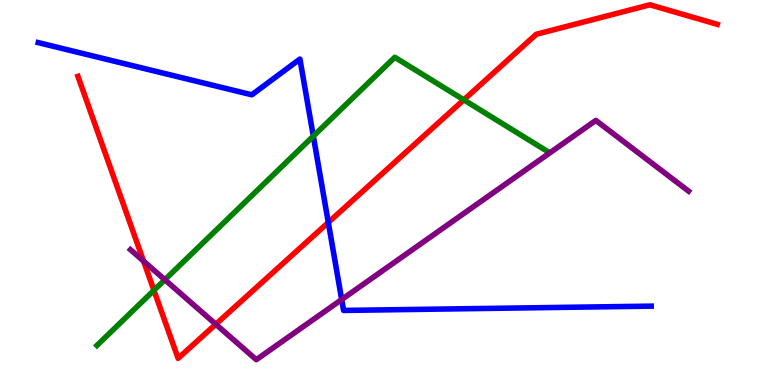[{'lines': ['blue', 'red'], 'intersections': [{'x': 4.24, 'y': 4.22}]}, {'lines': ['green', 'red'], 'intersections': [{'x': 1.99, 'y': 2.46}, {'x': 5.98, 'y': 7.41}]}, {'lines': ['purple', 'red'], 'intersections': [{'x': 1.85, 'y': 3.22}, {'x': 2.78, 'y': 1.58}]}, {'lines': ['blue', 'green'], 'intersections': [{'x': 4.04, 'y': 6.46}]}, {'lines': ['blue', 'purple'], 'intersections': [{'x': 4.41, 'y': 2.22}]}, {'lines': ['green', 'purple'], 'intersections': [{'x': 2.13, 'y': 2.73}]}]